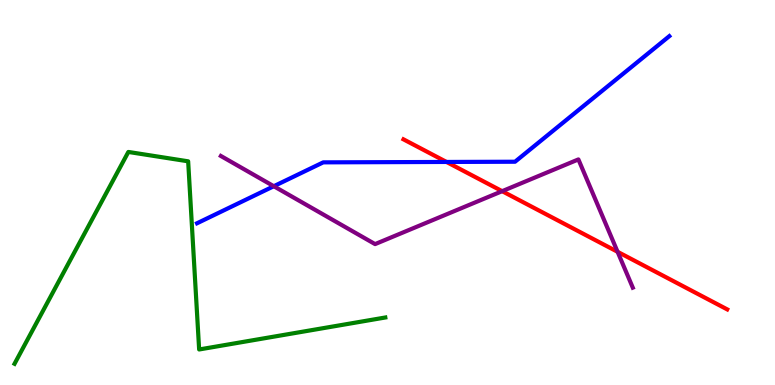[{'lines': ['blue', 'red'], 'intersections': [{'x': 5.76, 'y': 5.79}]}, {'lines': ['green', 'red'], 'intersections': []}, {'lines': ['purple', 'red'], 'intersections': [{'x': 6.48, 'y': 5.03}, {'x': 7.97, 'y': 3.46}]}, {'lines': ['blue', 'green'], 'intersections': []}, {'lines': ['blue', 'purple'], 'intersections': [{'x': 3.53, 'y': 5.16}]}, {'lines': ['green', 'purple'], 'intersections': []}]